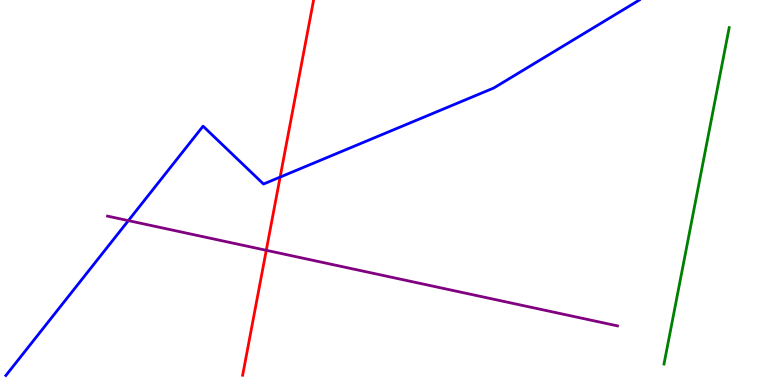[{'lines': ['blue', 'red'], 'intersections': [{'x': 3.61, 'y': 5.4}]}, {'lines': ['green', 'red'], 'intersections': []}, {'lines': ['purple', 'red'], 'intersections': [{'x': 3.44, 'y': 3.5}]}, {'lines': ['blue', 'green'], 'intersections': []}, {'lines': ['blue', 'purple'], 'intersections': [{'x': 1.66, 'y': 4.27}]}, {'lines': ['green', 'purple'], 'intersections': []}]